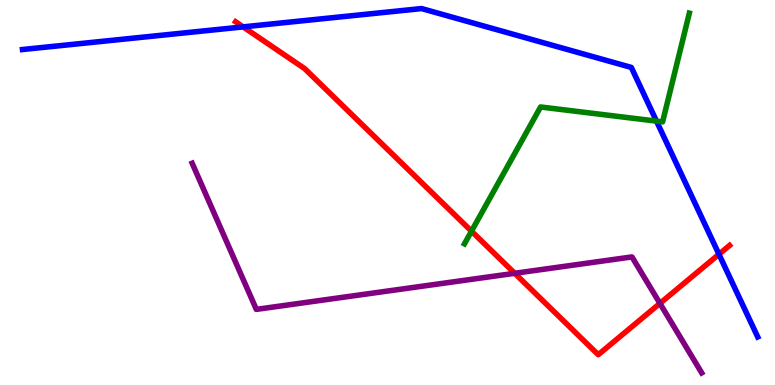[{'lines': ['blue', 'red'], 'intersections': [{'x': 3.14, 'y': 9.3}, {'x': 9.28, 'y': 3.4}]}, {'lines': ['green', 'red'], 'intersections': [{'x': 6.08, 'y': 4.0}]}, {'lines': ['purple', 'red'], 'intersections': [{'x': 6.64, 'y': 2.9}, {'x': 8.52, 'y': 2.12}]}, {'lines': ['blue', 'green'], 'intersections': [{'x': 8.47, 'y': 6.85}]}, {'lines': ['blue', 'purple'], 'intersections': []}, {'lines': ['green', 'purple'], 'intersections': []}]